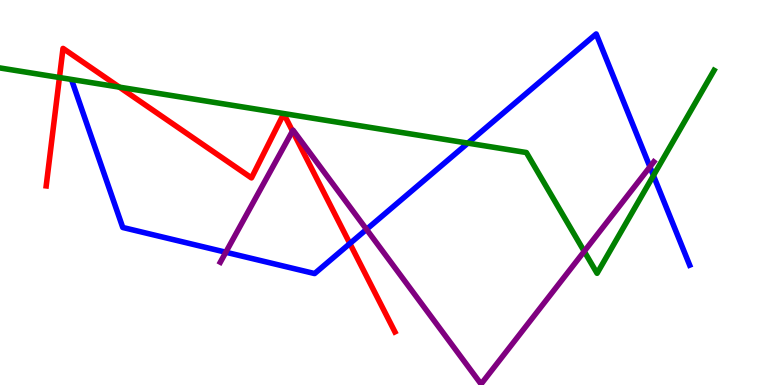[{'lines': ['blue', 'red'], 'intersections': [{'x': 4.51, 'y': 3.67}]}, {'lines': ['green', 'red'], 'intersections': [{'x': 0.767, 'y': 7.99}, {'x': 1.54, 'y': 7.74}]}, {'lines': ['purple', 'red'], 'intersections': [{'x': 3.77, 'y': 6.6}]}, {'lines': ['blue', 'green'], 'intersections': [{'x': 6.04, 'y': 6.28}, {'x': 8.43, 'y': 5.44}]}, {'lines': ['blue', 'purple'], 'intersections': [{'x': 2.91, 'y': 3.45}, {'x': 4.73, 'y': 4.04}, {'x': 8.39, 'y': 5.67}]}, {'lines': ['green', 'purple'], 'intersections': [{'x': 7.54, 'y': 3.47}]}]